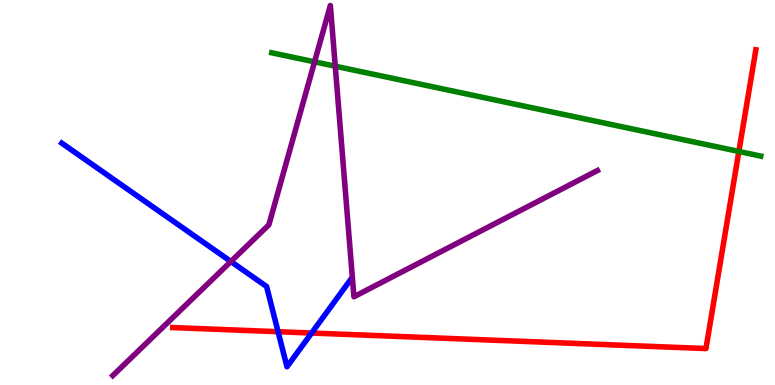[{'lines': ['blue', 'red'], 'intersections': [{'x': 3.59, 'y': 1.38}, {'x': 4.02, 'y': 1.35}]}, {'lines': ['green', 'red'], 'intersections': [{'x': 9.53, 'y': 6.07}]}, {'lines': ['purple', 'red'], 'intersections': []}, {'lines': ['blue', 'green'], 'intersections': []}, {'lines': ['blue', 'purple'], 'intersections': [{'x': 2.98, 'y': 3.21}]}, {'lines': ['green', 'purple'], 'intersections': [{'x': 4.06, 'y': 8.39}, {'x': 4.33, 'y': 8.28}]}]